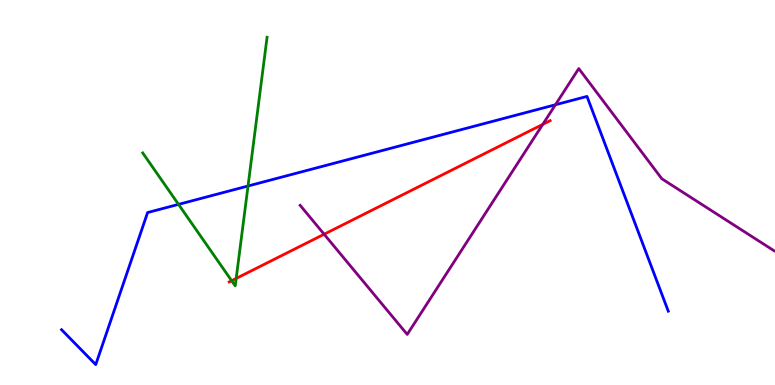[{'lines': ['blue', 'red'], 'intersections': []}, {'lines': ['green', 'red'], 'intersections': [{'x': 2.99, 'y': 2.71}, {'x': 3.05, 'y': 2.77}]}, {'lines': ['purple', 'red'], 'intersections': [{'x': 4.18, 'y': 3.92}, {'x': 7.0, 'y': 6.77}]}, {'lines': ['blue', 'green'], 'intersections': [{'x': 2.3, 'y': 4.69}, {'x': 3.2, 'y': 5.17}]}, {'lines': ['blue', 'purple'], 'intersections': [{'x': 7.17, 'y': 7.28}]}, {'lines': ['green', 'purple'], 'intersections': []}]